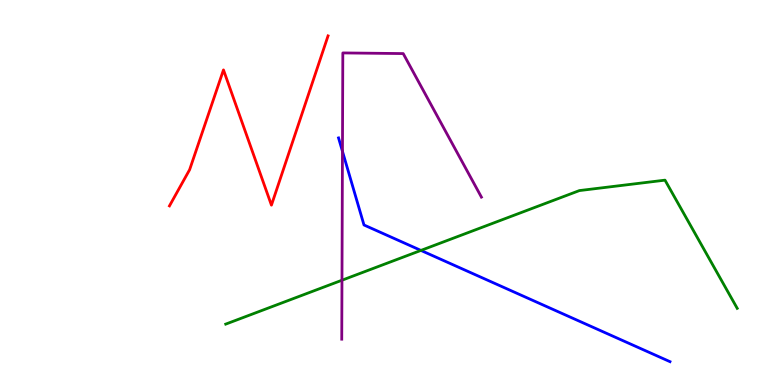[{'lines': ['blue', 'red'], 'intersections': []}, {'lines': ['green', 'red'], 'intersections': []}, {'lines': ['purple', 'red'], 'intersections': []}, {'lines': ['blue', 'green'], 'intersections': [{'x': 5.43, 'y': 3.5}]}, {'lines': ['blue', 'purple'], 'intersections': [{'x': 4.42, 'y': 6.07}]}, {'lines': ['green', 'purple'], 'intersections': [{'x': 4.41, 'y': 2.72}]}]